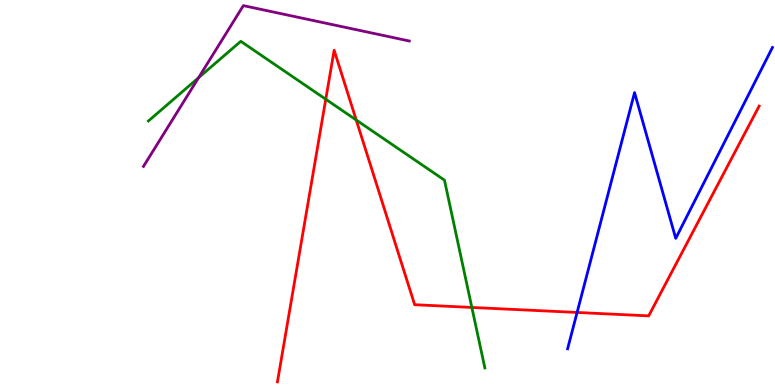[{'lines': ['blue', 'red'], 'intersections': [{'x': 7.45, 'y': 1.88}]}, {'lines': ['green', 'red'], 'intersections': [{'x': 4.2, 'y': 7.42}, {'x': 4.6, 'y': 6.88}, {'x': 6.09, 'y': 2.01}]}, {'lines': ['purple', 'red'], 'intersections': []}, {'lines': ['blue', 'green'], 'intersections': []}, {'lines': ['blue', 'purple'], 'intersections': []}, {'lines': ['green', 'purple'], 'intersections': [{'x': 2.56, 'y': 7.98}]}]